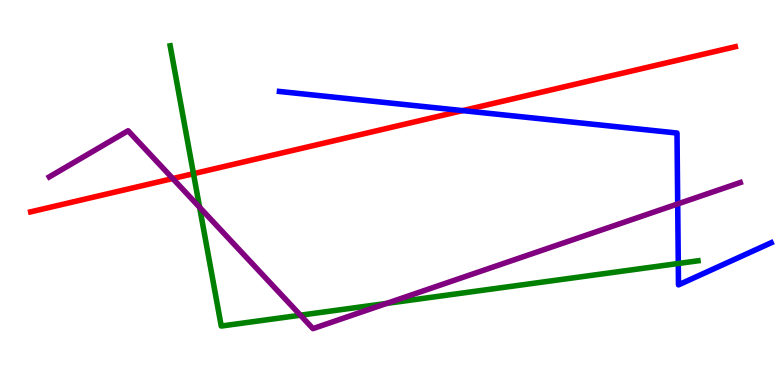[{'lines': ['blue', 'red'], 'intersections': [{'x': 5.97, 'y': 7.13}]}, {'lines': ['green', 'red'], 'intersections': [{'x': 2.5, 'y': 5.49}]}, {'lines': ['purple', 'red'], 'intersections': [{'x': 2.23, 'y': 5.36}]}, {'lines': ['blue', 'green'], 'intersections': [{'x': 8.75, 'y': 3.16}]}, {'lines': ['blue', 'purple'], 'intersections': [{'x': 8.74, 'y': 4.7}]}, {'lines': ['green', 'purple'], 'intersections': [{'x': 2.58, 'y': 4.62}, {'x': 3.88, 'y': 1.81}, {'x': 4.99, 'y': 2.12}]}]